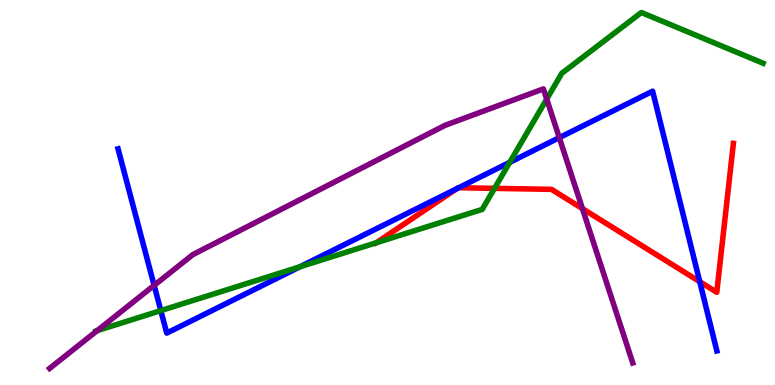[{'lines': ['blue', 'red'], 'intersections': [{'x': 5.89, 'y': 5.1}, {'x': 5.92, 'y': 5.12}, {'x': 9.03, 'y': 2.68}]}, {'lines': ['green', 'red'], 'intersections': [{'x': 4.86, 'y': 3.69}, {'x': 6.38, 'y': 5.11}]}, {'lines': ['purple', 'red'], 'intersections': [{'x': 7.52, 'y': 4.58}]}, {'lines': ['blue', 'green'], 'intersections': [{'x': 2.07, 'y': 1.93}, {'x': 3.87, 'y': 3.07}, {'x': 6.58, 'y': 5.78}]}, {'lines': ['blue', 'purple'], 'intersections': [{'x': 1.99, 'y': 2.59}, {'x': 7.22, 'y': 6.42}]}, {'lines': ['green', 'purple'], 'intersections': [{'x': 1.25, 'y': 1.41}, {'x': 7.05, 'y': 7.43}]}]